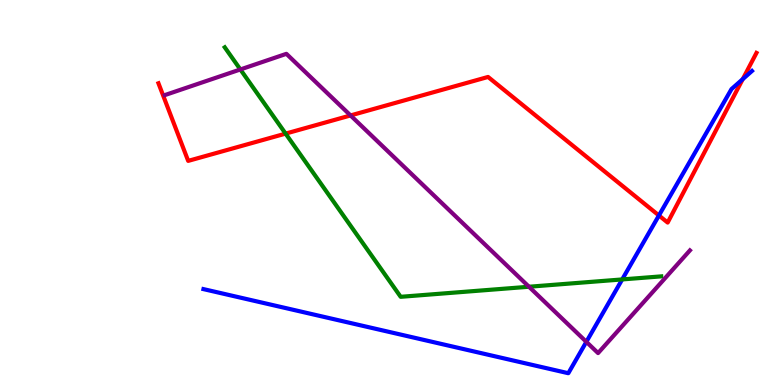[{'lines': ['blue', 'red'], 'intersections': [{'x': 8.5, 'y': 4.4}, {'x': 9.58, 'y': 7.94}]}, {'lines': ['green', 'red'], 'intersections': [{'x': 3.69, 'y': 6.53}]}, {'lines': ['purple', 'red'], 'intersections': [{'x': 4.52, 'y': 7.0}]}, {'lines': ['blue', 'green'], 'intersections': [{'x': 8.03, 'y': 2.74}]}, {'lines': ['blue', 'purple'], 'intersections': [{'x': 7.57, 'y': 1.12}]}, {'lines': ['green', 'purple'], 'intersections': [{'x': 3.1, 'y': 8.2}, {'x': 6.83, 'y': 2.55}]}]